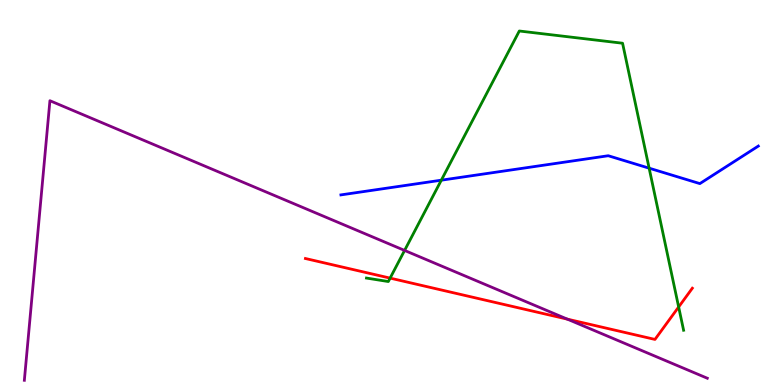[{'lines': ['blue', 'red'], 'intersections': []}, {'lines': ['green', 'red'], 'intersections': [{'x': 5.03, 'y': 2.78}, {'x': 8.76, 'y': 2.03}]}, {'lines': ['purple', 'red'], 'intersections': [{'x': 7.32, 'y': 1.71}]}, {'lines': ['blue', 'green'], 'intersections': [{'x': 5.69, 'y': 5.32}, {'x': 8.38, 'y': 5.63}]}, {'lines': ['blue', 'purple'], 'intersections': []}, {'lines': ['green', 'purple'], 'intersections': [{'x': 5.22, 'y': 3.5}]}]